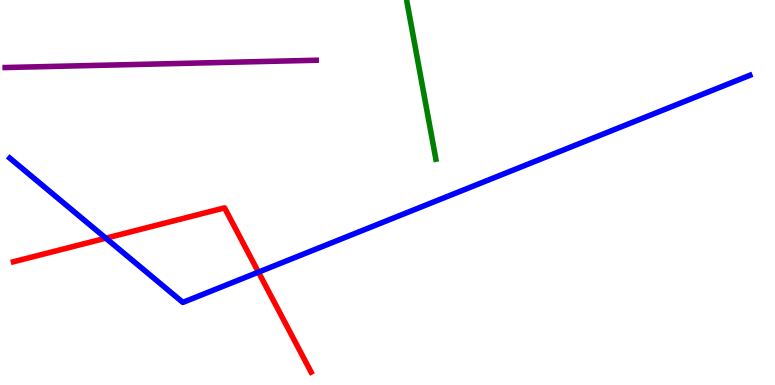[{'lines': ['blue', 'red'], 'intersections': [{'x': 1.37, 'y': 3.81}, {'x': 3.33, 'y': 2.93}]}, {'lines': ['green', 'red'], 'intersections': []}, {'lines': ['purple', 'red'], 'intersections': []}, {'lines': ['blue', 'green'], 'intersections': []}, {'lines': ['blue', 'purple'], 'intersections': []}, {'lines': ['green', 'purple'], 'intersections': []}]